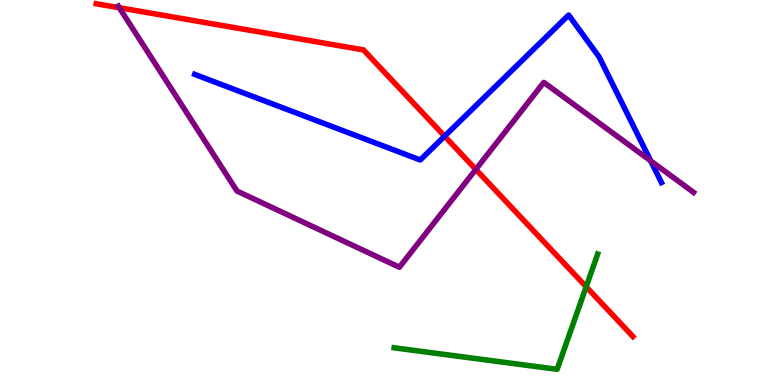[{'lines': ['blue', 'red'], 'intersections': [{'x': 5.74, 'y': 6.46}]}, {'lines': ['green', 'red'], 'intersections': [{'x': 7.56, 'y': 2.55}]}, {'lines': ['purple', 'red'], 'intersections': [{'x': 1.54, 'y': 9.8}, {'x': 6.14, 'y': 5.6}]}, {'lines': ['blue', 'green'], 'intersections': []}, {'lines': ['blue', 'purple'], 'intersections': [{'x': 8.4, 'y': 5.82}]}, {'lines': ['green', 'purple'], 'intersections': []}]